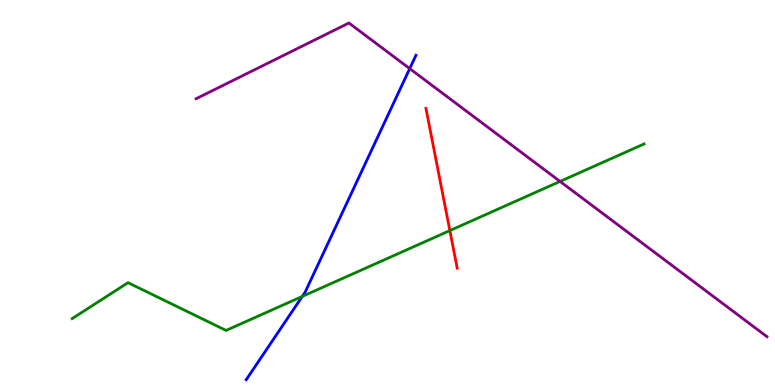[{'lines': ['blue', 'red'], 'intersections': []}, {'lines': ['green', 'red'], 'intersections': [{'x': 5.8, 'y': 4.01}]}, {'lines': ['purple', 'red'], 'intersections': []}, {'lines': ['blue', 'green'], 'intersections': [{'x': 3.9, 'y': 2.3}]}, {'lines': ['blue', 'purple'], 'intersections': [{'x': 5.29, 'y': 8.22}]}, {'lines': ['green', 'purple'], 'intersections': [{'x': 7.23, 'y': 5.29}]}]